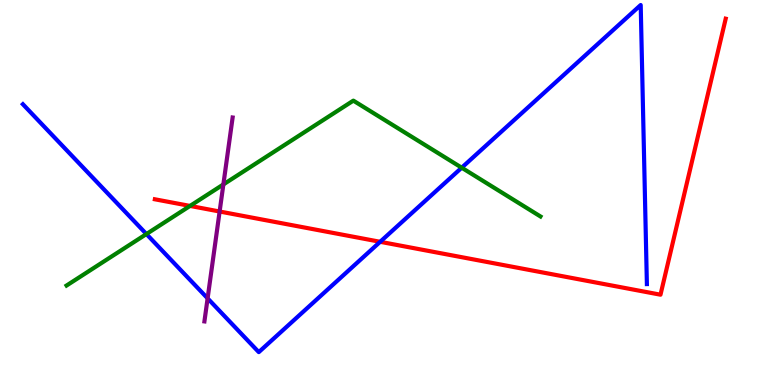[{'lines': ['blue', 'red'], 'intersections': [{'x': 4.91, 'y': 3.72}]}, {'lines': ['green', 'red'], 'intersections': [{'x': 2.45, 'y': 4.65}]}, {'lines': ['purple', 'red'], 'intersections': [{'x': 2.83, 'y': 4.51}]}, {'lines': ['blue', 'green'], 'intersections': [{'x': 1.89, 'y': 3.92}, {'x': 5.96, 'y': 5.64}]}, {'lines': ['blue', 'purple'], 'intersections': [{'x': 2.68, 'y': 2.25}]}, {'lines': ['green', 'purple'], 'intersections': [{'x': 2.88, 'y': 5.21}]}]